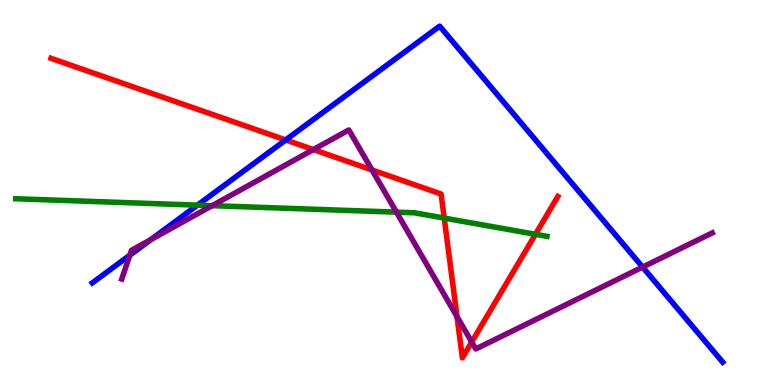[{'lines': ['blue', 'red'], 'intersections': [{'x': 3.69, 'y': 6.36}]}, {'lines': ['green', 'red'], 'intersections': [{'x': 5.73, 'y': 4.34}, {'x': 6.91, 'y': 3.91}]}, {'lines': ['purple', 'red'], 'intersections': [{'x': 4.04, 'y': 6.11}, {'x': 4.8, 'y': 5.59}, {'x': 5.9, 'y': 1.78}, {'x': 6.09, 'y': 1.12}]}, {'lines': ['blue', 'green'], 'intersections': [{'x': 2.55, 'y': 4.67}]}, {'lines': ['blue', 'purple'], 'intersections': [{'x': 1.68, 'y': 3.37}, {'x': 1.95, 'y': 3.78}, {'x': 8.29, 'y': 3.06}]}, {'lines': ['green', 'purple'], 'intersections': [{'x': 2.74, 'y': 4.66}, {'x': 5.12, 'y': 4.49}]}]